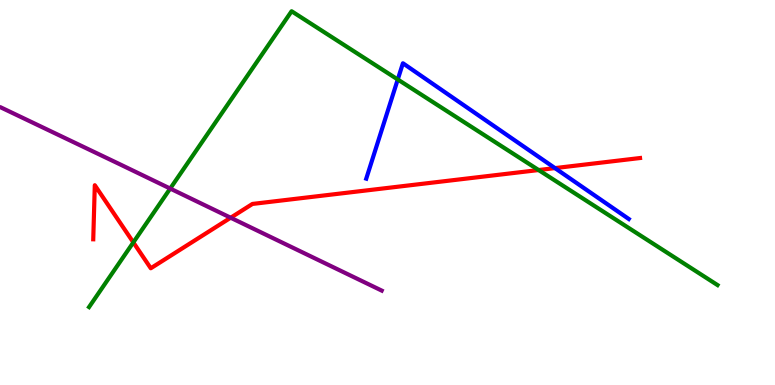[{'lines': ['blue', 'red'], 'intersections': [{'x': 7.16, 'y': 5.63}]}, {'lines': ['green', 'red'], 'intersections': [{'x': 1.72, 'y': 3.7}, {'x': 6.95, 'y': 5.58}]}, {'lines': ['purple', 'red'], 'intersections': [{'x': 2.98, 'y': 4.34}]}, {'lines': ['blue', 'green'], 'intersections': [{'x': 5.13, 'y': 7.94}]}, {'lines': ['blue', 'purple'], 'intersections': []}, {'lines': ['green', 'purple'], 'intersections': [{'x': 2.2, 'y': 5.1}]}]